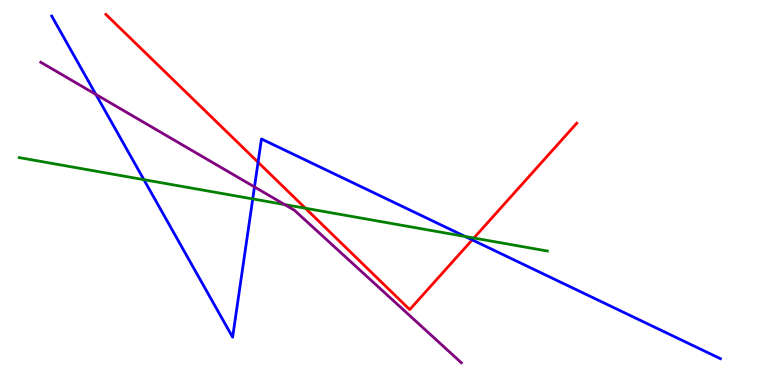[{'lines': ['blue', 'red'], 'intersections': [{'x': 3.33, 'y': 5.79}, {'x': 6.09, 'y': 3.77}]}, {'lines': ['green', 'red'], 'intersections': [{'x': 3.94, 'y': 4.59}, {'x': 6.11, 'y': 3.82}]}, {'lines': ['purple', 'red'], 'intersections': []}, {'lines': ['blue', 'green'], 'intersections': [{'x': 1.86, 'y': 5.33}, {'x': 3.26, 'y': 4.83}, {'x': 6.0, 'y': 3.86}]}, {'lines': ['blue', 'purple'], 'intersections': [{'x': 1.24, 'y': 7.55}, {'x': 3.28, 'y': 5.14}]}, {'lines': ['green', 'purple'], 'intersections': [{'x': 3.67, 'y': 4.69}]}]